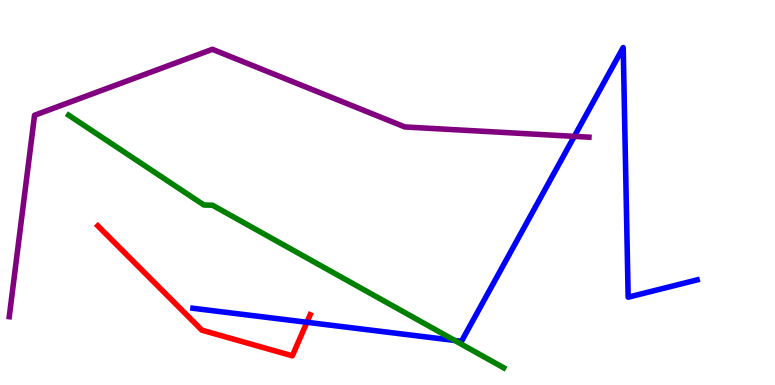[{'lines': ['blue', 'red'], 'intersections': [{'x': 3.96, 'y': 1.63}]}, {'lines': ['green', 'red'], 'intersections': []}, {'lines': ['purple', 'red'], 'intersections': []}, {'lines': ['blue', 'green'], 'intersections': [{'x': 5.87, 'y': 1.16}]}, {'lines': ['blue', 'purple'], 'intersections': [{'x': 7.41, 'y': 6.46}]}, {'lines': ['green', 'purple'], 'intersections': []}]